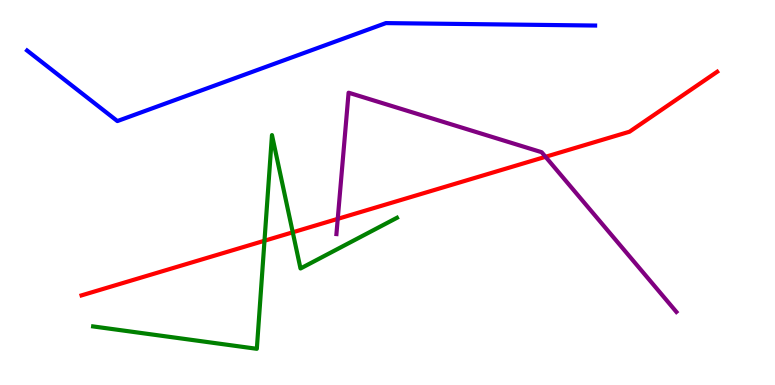[{'lines': ['blue', 'red'], 'intersections': []}, {'lines': ['green', 'red'], 'intersections': [{'x': 3.41, 'y': 3.75}, {'x': 3.78, 'y': 3.97}]}, {'lines': ['purple', 'red'], 'intersections': [{'x': 4.36, 'y': 4.32}, {'x': 7.04, 'y': 5.93}]}, {'lines': ['blue', 'green'], 'intersections': []}, {'lines': ['blue', 'purple'], 'intersections': []}, {'lines': ['green', 'purple'], 'intersections': []}]